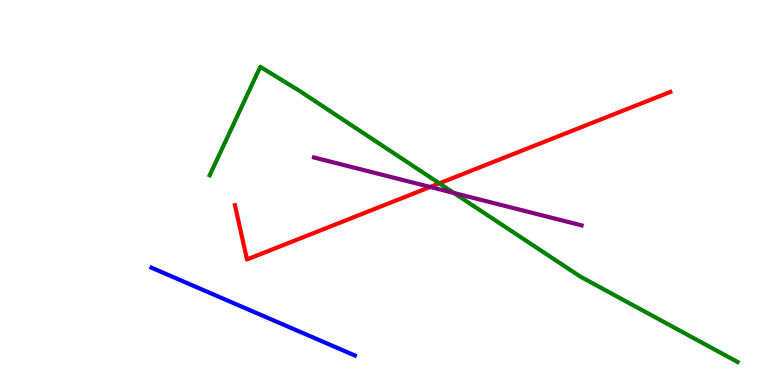[{'lines': ['blue', 'red'], 'intersections': []}, {'lines': ['green', 'red'], 'intersections': [{'x': 5.67, 'y': 5.24}]}, {'lines': ['purple', 'red'], 'intersections': [{'x': 5.55, 'y': 5.14}]}, {'lines': ['blue', 'green'], 'intersections': []}, {'lines': ['blue', 'purple'], 'intersections': []}, {'lines': ['green', 'purple'], 'intersections': [{'x': 5.86, 'y': 4.99}]}]